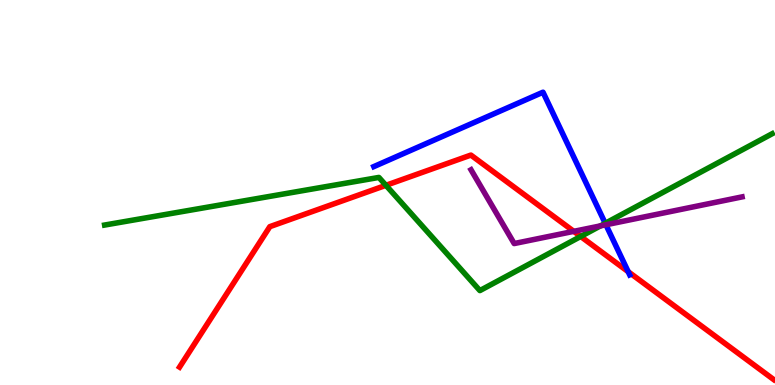[{'lines': ['blue', 'red'], 'intersections': [{'x': 8.11, 'y': 2.94}]}, {'lines': ['green', 'red'], 'intersections': [{'x': 4.98, 'y': 5.19}, {'x': 7.49, 'y': 3.86}]}, {'lines': ['purple', 'red'], 'intersections': [{'x': 7.4, 'y': 3.99}]}, {'lines': ['blue', 'green'], 'intersections': [{'x': 7.81, 'y': 4.2}]}, {'lines': ['blue', 'purple'], 'intersections': [{'x': 7.82, 'y': 4.16}]}, {'lines': ['green', 'purple'], 'intersections': [{'x': 7.75, 'y': 4.13}]}]